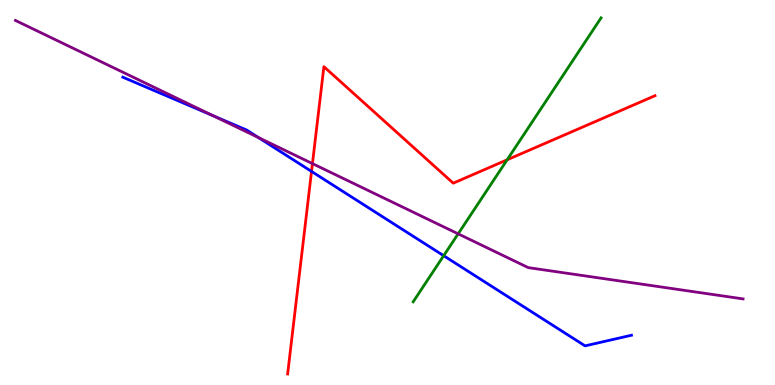[{'lines': ['blue', 'red'], 'intersections': [{'x': 4.02, 'y': 5.55}]}, {'lines': ['green', 'red'], 'intersections': [{'x': 6.54, 'y': 5.85}]}, {'lines': ['purple', 'red'], 'intersections': [{'x': 4.03, 'y': 5.75}]}, {'lines': ['blue', 'green'], 'intersections': [{'x': 5.72, 'y': 3.36}]}, {'lines': ['blue', 'purple'], 'intersections': [{'x': 2.75, 'y': 6.99}, {'x': 3.34, 'y': 6.43}]}, {'lines': ['green', 'purple'], 'intersections': [{'x': 5.91, 'y': 3.93}]}]